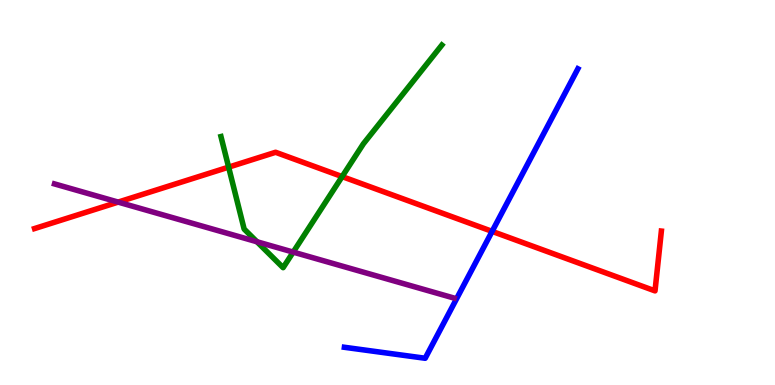[{'lines': ['blue', 'red'], 'intersections': [{'x': 6.35, 'y': 3.99}]}, {'lines': ['green', 'red'], 'intersections': [{'x': 2.95, 'y': 5.66}, {'x': 4.41, 'y': 5.41}]}, {'lines': ['purple', 'red'], 'intersections': [{'x': 1.52, 'y': 4.75}]}, {'lines': ['blue', 'green'], 'intersections': []}, {'lines': ['blue', 'purple'], 'intersections': []}, {'lines': ['green', 'purple'], 'intersections': [{'x': 3.32, 'y': 3.72}, {'x': 3.78, 'y': 3.45}]}]